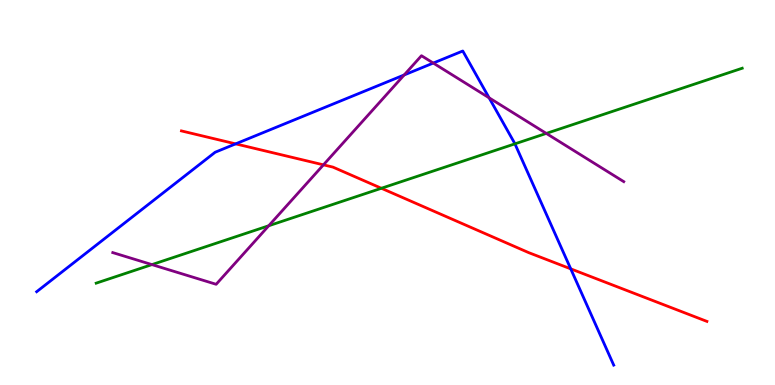[{'lines': ['blue', 'red'], 'intersections': [{'x': 3.04, 'y': 6.26}, {'x': 7.36, 'y': 3.02}]}, {'lines': ['green', 'red'], 'intersections': [{'x': 4.92, 'y': 5.11}]}, {'lines': ['purple', 'red'], 'intersections': [{'x': 4.17, 'y': 5.72}]}, {'lines': ['blue', 'green'], 'intersections': [{'x': 6.64, 'y': 6.26}]}, {'lines': ['blue', 'purple'], 'intersections': [{'x': 5.22, 'y': 8.05}, {'x': 5.59, 'y': 8.36}, {'x': 6.31, 'y': 7.46}]}, {'lines': ['green', 'purple'], 'intersections': [{'x': 1.96, 'y': 3.13}, {'x': 3.47, 'y': 4.14}, {'x': 7.05, 'y': 6.53}]}]